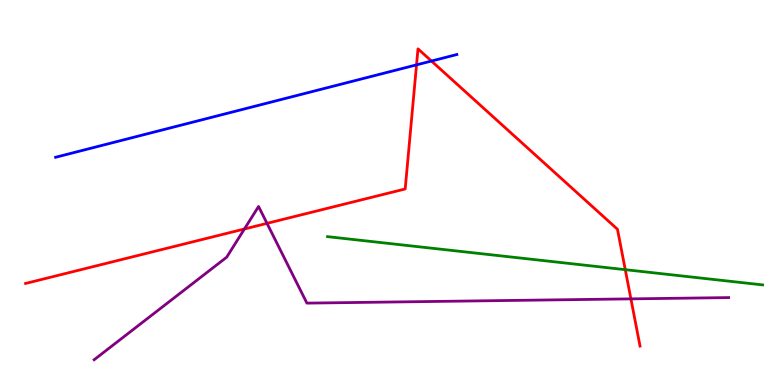[{'lines': ['blue', 'red'], 'intersections': [{'x': 5.37, 'y': 8.32}, {'x': 5.57, 'y': 8.41}]}, {'lines': ['green', 'red'], 'intersections': [{'x': 8.07, 'y': 3.0}]}, {'lines': ['purple', 'red'], 'intersections': [{'x': 3.15, 'y': 4.05}, {'x': 3.45, 'y': 4.2}, {'x': 8.14, 'y': 2.24}]}, {'lines': ['blue', 'green'], 'intersections': []}, {'lines': ['blue', 'purple'], 'intersections': []}, {'lines': ['green', 'purple'], 'intersections': []}]